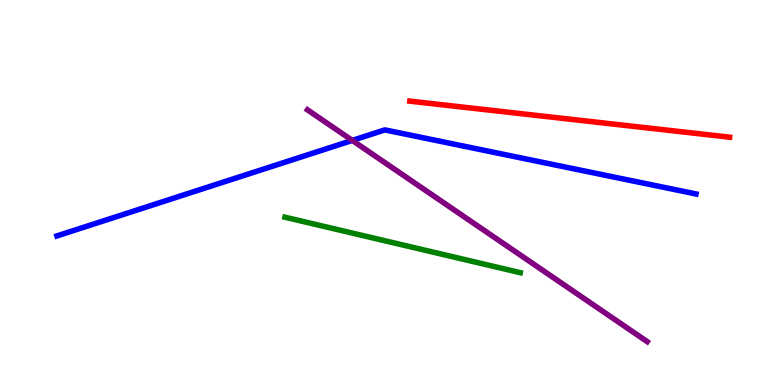[{'lines': ['blue', 'red'], 'intersections': []}, {'lines': ['green', 'red'], 'intersections': []}, {'lines': ['purple', 'red'], 'intersections': []}, {'lines': ['blue', 'green'], 'intersections': []}, {'lines': ['blue', 'purple'], 'intersections': [{'x': 4.55, 'y': 6.35}]}, {'lines': ['green', 'purple'], 'intersections': []}]